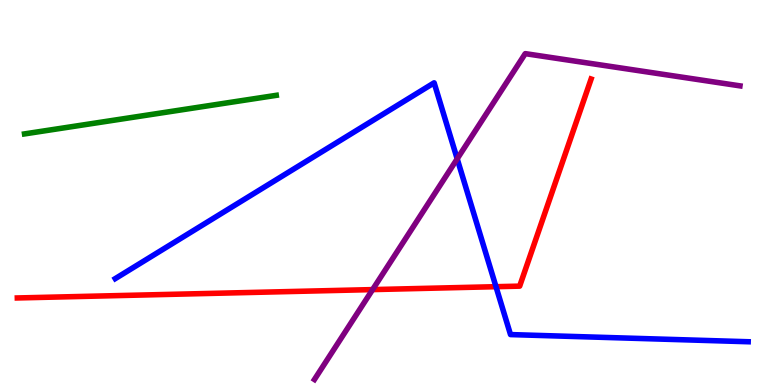[{'lines': ['blue', 'red'], 'intersections': [{'x': 6.4, 'y': 2.55}]}, {'lines': ['green', 'red'], 'intersections': []}, {'lines': ['purple', 'red'], 'intersections': [{'x': 4.81, 'y': 2.48}]}, {'lines': ['blue', 'green'], 'intersections': []}, {'lines': ['blue', 'purple'], 'intersections': [{'x': 5.9, 'y': 5.87}]}, {'lines': ['green', 'purple'], 'intersections': []}]